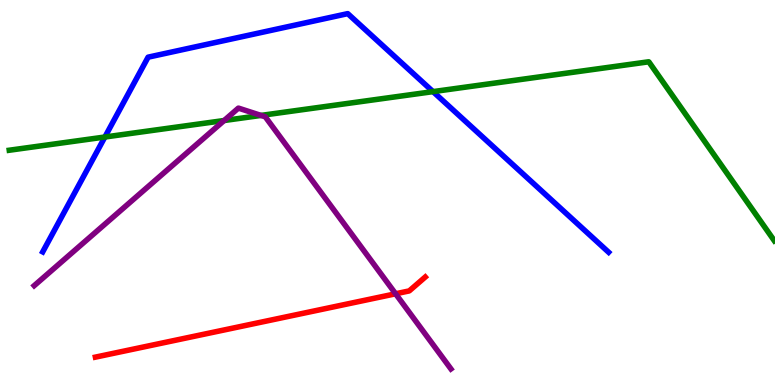[{'lines': ['blue', 'red'], 'intersections': []}, {'lines': ['green', 'red'], 'intersections': []}, {'lines': ['purple', 'red'], 'intersections': [{'x': 5.1, 'y': 2.37}]}, {'lines': ['blue', 'green'], 'intersections': [{'x': 1.35, 'y': 6.44}, {'x': 5.59, 'y': 7.62}]}, {'lines': ['blue', 'purple'], 'intersections': []}, {'lines': ['green', 'purple'], 'intersections': [{'x': 2.89, 'y': 6.87}, {'x': 3.37, 'y': 7.0}]}]